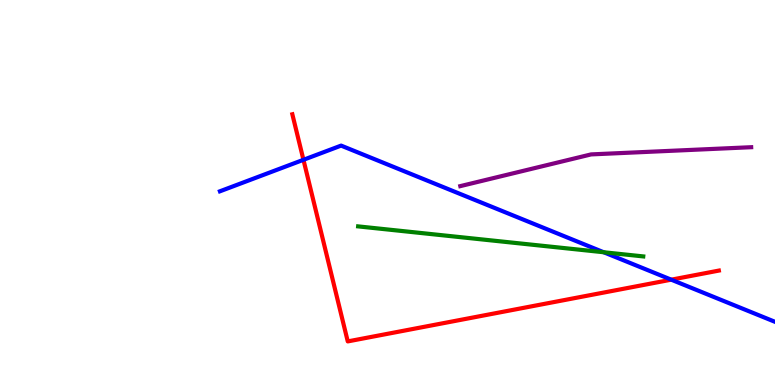[{'lines': ['blue', 'red'], 'intersections': [{'x': 3.92, 'y': 5.85}, {'x': 8.66, 'y': 2.74}]}, {'lines': ['green', 'red'], 'intersections': []}, {'lines': ['purple', 'red'], 'intersections': []}, {'lines': ['blue', 'green'], 'intersections': [{'x': 7.79, 'y': 3.45}]}, {'lines': ['blue', 'purple'], 'intersections': []}, {'lines': ['green', 'purple'], 'intersections': []}]